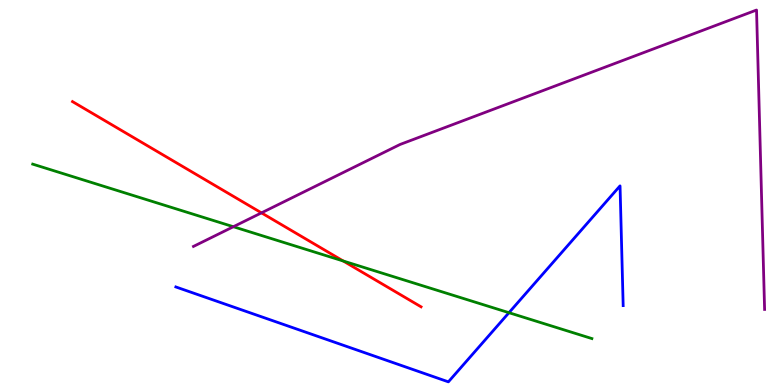[{'lines': ['blue', 'red'], 'intersections': []}, {'lines': ['green', 'red'], 'intersections': [{'x': 4.43, 'y': 3.22}]}, {'lines': ['purple', 'red'], 'intersections': [{'x': 3.37, 'y': 4.47}]}, {'lines': ['blue', 'green'], 'intersections': [{'x': 6.57, 'y': 1.88}]}, {'lines': ['blue', 'purple'], 'intersections': []}, {'lines': ['green', 'purple'], 'intersections': [{'x': 3.01, 'y': 4.11}]}]